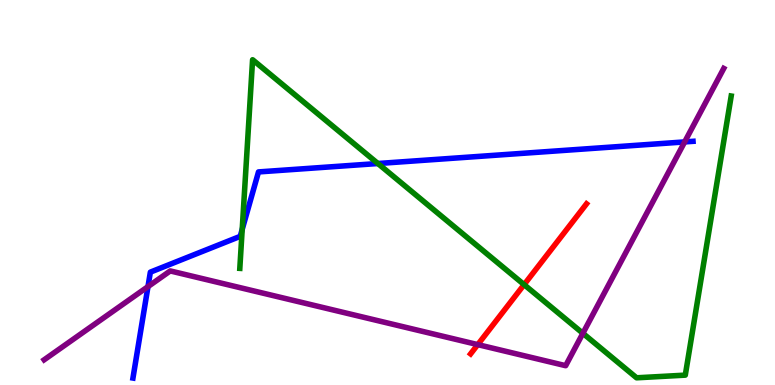[{'lines': ['blue', 'red'], 'intersections': []}, {'lines': ['green', 'red'], 'intersections': [{'x': 6.76, 'y': 2.61}]}, {'lines': ['purple', 'red'], 'intersections': [{'x': 6.16, 'y': 1.05}]}, {'lines': ['blue', 'green'], 'intersections': [{'x': 3.13, 'y': 4.04}, {'x': 4.88, 'y': 5.75}]}, {'lines': ['blue', 'purple'], 'intersections': [{'x': 1.91, 'y': 2.56}, {'x': 8.83, 'y': 6.31}]}, {'lines': ['green', 'purple'], 'intersections': [{'x': 7.52, 'y': 1.34}]}]